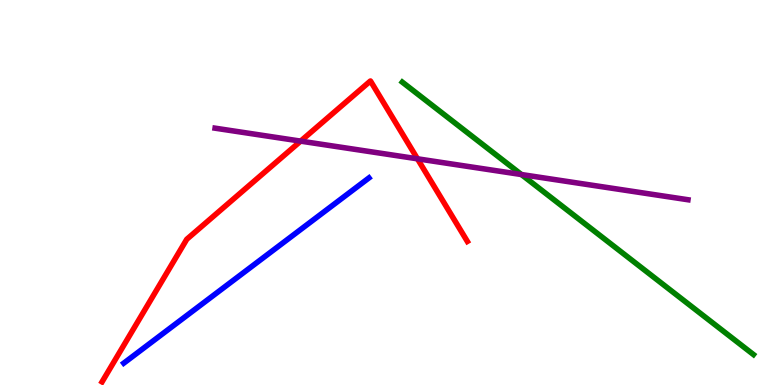[{'lines': ['blue', 'red'], 'intersections': []}, {'lines': ['green', 'red'], 'intersections': []}, {'lines': ['purple', 'red'], 'intersections': [{'x': 3.88, 'y': 6.33}, {'x': 5.39, 'y': 5.88}]}, {'lines': ['blue', 'green'], 'intersections': []}, {'lines': ['blue', 'purple'], 'intersections': []}, {'lines': ['green', 'purple'], 'intersections': [{'x': 6.73, 'y': 5.47}]}]